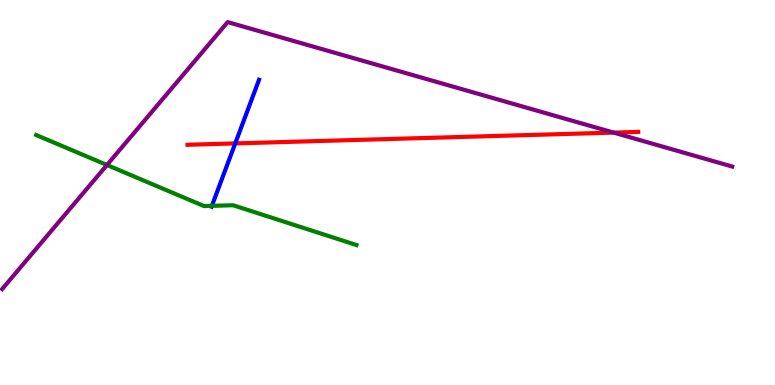[{'lines': ['blue', 'red'], 'intersections': [{'x': 3.04, 'y': 6.27}]}, {'lines': ['green', 'red'], 'intersections': []}, {'lines': ['purple', 'red'], 'intersections': [{'x': 7.92, 'y': 6.56}]}, {'lines': ['blue', 'green'], 'intersections': [{'x': 2.73, 'y': 4.65}]}, {'lines': ['blue', 'purple'], 'intersections': []}, {'lines': ['green', 'purple'], 'intersections': [{'x': 1.38, 'y': 5.71}]}]